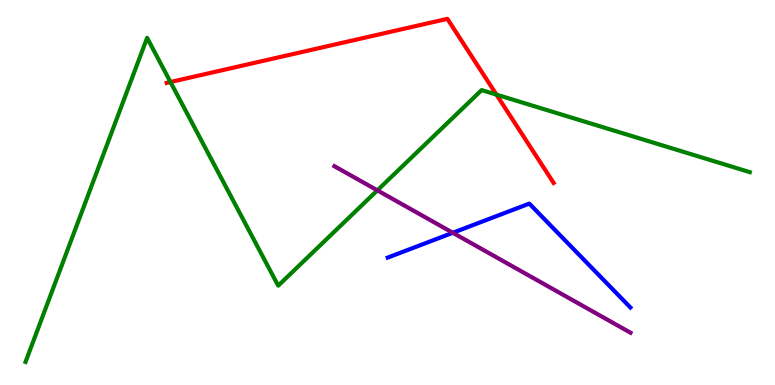[{'lines': ['blue', 'red'], 'intersections': []}, {'lines': ['green', 'red'], 'intersections': [{'x': 2.2, 'y': 7.87}, {'x': 6.41, 'y': 7.54}]}, {'lines': ['purple', 'red'], 'intersections': []}, {'lines': ['blue', 'green'], 'intersections': []}, {'lines': ['blue', 'purple'], 'intersections': [{'x': 5.84, 'y': 3.95}]}, {'lines': ['green', 'purple'], 'intersections': [{'x': 4.87, 'y': 5.06}]}]